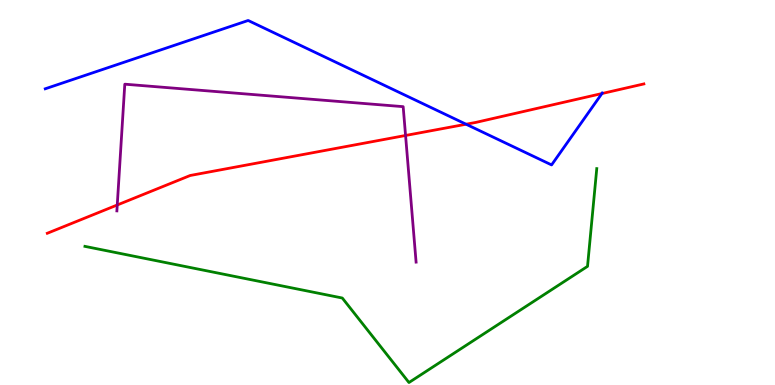[{'lines': ['blue', 'red'], 'intersections': [{'x': 6.01, 'y': 6.77}, {'x': 7.77, 'y': 7.57}]}, {'lines': ['green', 'red'], 'intersections': []}, {'lines': ['purple', 'red'], 'intersections': [{'x': 1.51, 'y': 4.68}, {'x': 5.23, 'y': 6.48}]}, {'lines': ['blue', 'green'], 'intersections': []}, {'lines': ['blue', 'purple'], 'intersections': []}, {'lines': ['green', 'purple'], 'intersections': []}]